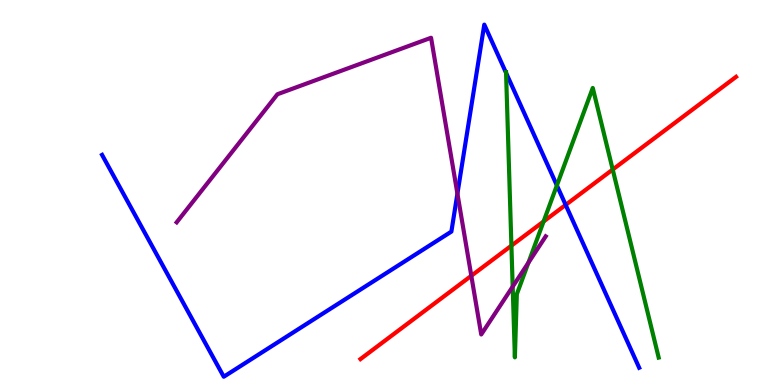[{'lines': ['blue', 'red'], 'intersections': [{'x': 7.3, 'y': 4.68}]}, {'lines': ['green', 'red'], 'intersections': [{'x': 6.6, 'y': 3.62}, {'x': 7.01, 'y': 4.25}, {'x': 7.91, 'y': 5.6}]}, {'lines': ['purple', 'red'], 'intersections': [{'x': 6.08, 'y': 2.84}]}, {'lines': ['blue', 'green'], 'intersections': [{'x': 6.53, 'y': 8.11}, {'x': 7.19, 'y': 5.18}]}, {'lines': ['blue', 'purple'], 'intersections': [{'x': 5.9, 'y': 4.97}]}, {'lines': ['green', 'purple'], 'intersections': [{'x': 6.62, 'y': 2.56}, {'x': 6.82, 'y': 3.18}]}]